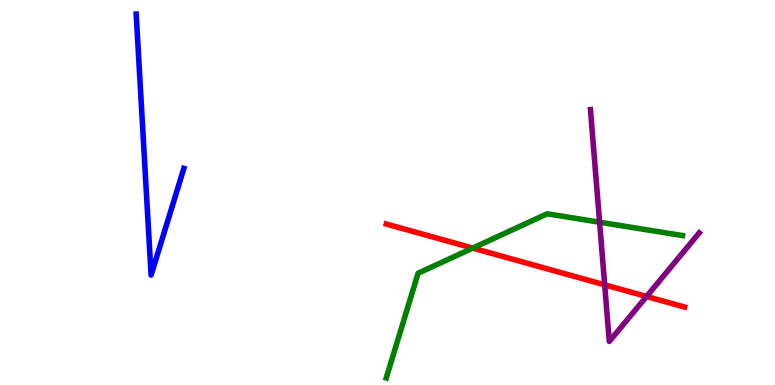[{'lines': ['blue', 'red'], 'intersections': []}, {'lines': ['green', 'red'], 'intersections': [{'x': 6.1, 'y': 3.56}]}, {'lines': ['purple', 'red'], 'intersections': [{'x': 7.8, 'y': 2.6}, {'x': 8.34, 'y': 2.3}]}, {'lines': ['blue', 'green'], 'intersections': []}, {'lines': ['blue', 'purple'], 'intersections': []}, {'lines': ['green', 'purple'], 'intersections': [{'x': 7.74, 'y': 4.23}]}]